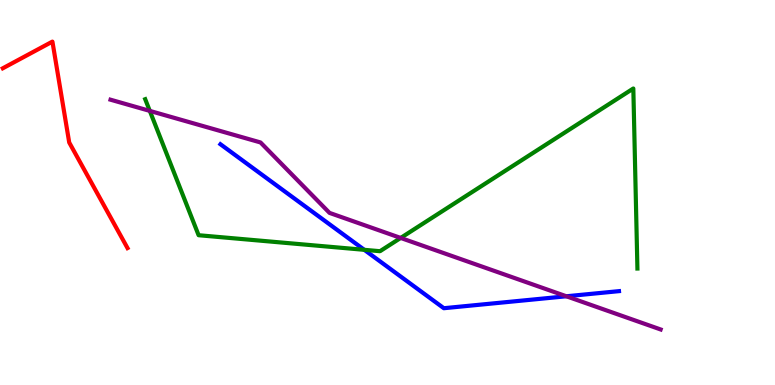[{'lines': ['blue', 'red'], 'intersections': []}, {'lines': ['green', 'red'], 'intersections': []}, {'lines': ['purple', 'red'], 'intersections': []}, {'lines': ['blue', 'green'], 'intersections': [{'x': 4.7, 'y': 3.51}]}, {'lines': ['blue', 'purple'], 'intersections': [{'x': 7.31, 'y': 2.3}]}, {'lines': ['green', 'purple'], 'intersections': [{'x': 1.93, 'y': 7.12}, {'x': 5.17, 'y': 3.82}]}]